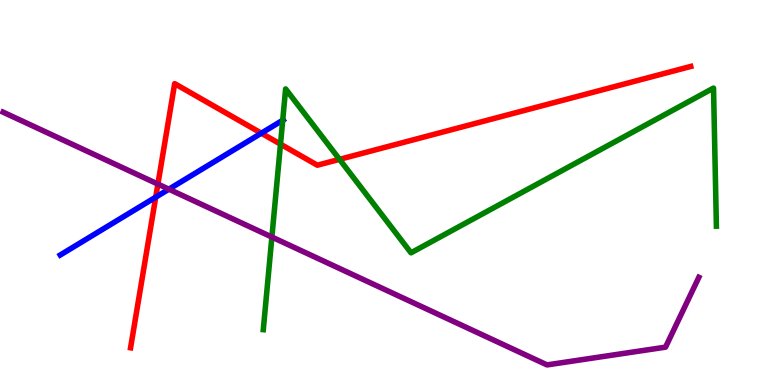[{'lines': ['blue', 'red'], 'intersections': [{'x': 2.01, 'y': 4.88}, {'x': 3.37, 'y': 6.54}]}, {'lines': ['green', 'red'], 'intersections': [{'x': 3.62, 'y': 6.26}, {'x': 4.38, 'y': 5.86}]}, {'lines': ['purple', 'red'], 'intersections': [{'x': 2.04, 'y': 5.22}]}, {'lines': ['blue', 'green'], 'intersections': [{'x': 3.65, 'y': 6.88}]}, {'lines': ['blue', 'purple'], 'intersections': [{'x': 2.18, 'y': 5.09}]}, {'lines': ['green', 'purple'], 'intersections': [{'x': 3.51, 'y': 3.84}]}]